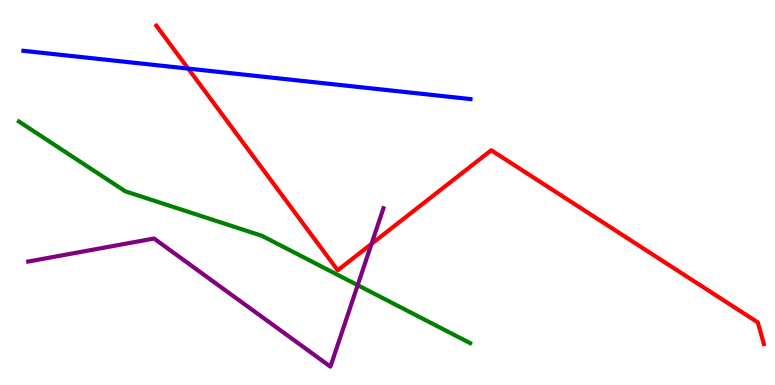[{'lines': ['blue', 'red'], 'intersections': [{'x': 2.43, 'y': 8.22}]}, {'lines': ['green', 'red'], 'intersections': []}, {'lines': ['purple', 'red'], 'intersections': [{'x': 4.79, 'y': 3.67}]}, {'lines': ['blue', 'green'], 'intersections': []}, {'lines': ['blue', 'purple'], 'intersections': []}, {'lines': ['green', 'purple'], 'intersections': [{'x': 4.62, 'y': 2.59}]}]